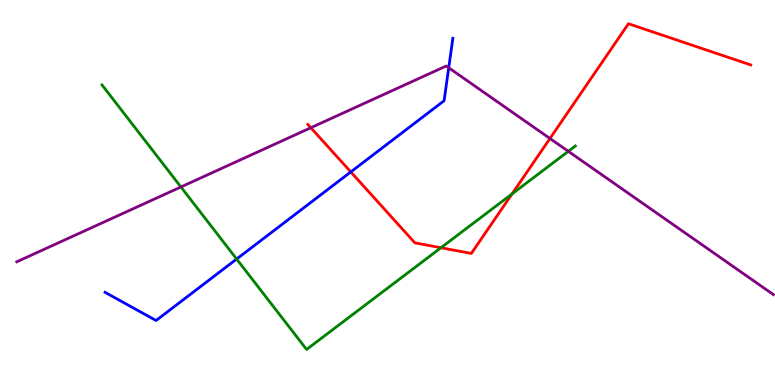[{'lines': ['blue', 'red'], 'intersections': [{'x': 4.53, 'y': 5.53}]}, {'lines': ['green', 'red'], 'intersections': [{'x': 5.69, 'y': 3.57}, {'x': 6.61, 'y': 4.96}]}, {'lines': ['purple', 'red'], 'intersections': [{'x': 4.01, 'y': 6.68}, {'x': 7.1, 'y': 6.4}]}, {'lines': ['blue', 'green'], 'intersections': [{'x': 3.05, 'y': 3.27}]}, {'lines': ['blue', 'purple'], 'intersections': [{'x': 5.79, 'y': 8.24}]}, {'lines': ['green', 'purple'], 'intersections': [{'x': 2.33, 'y': 5.14}, {'x': 7.33, 'y': 6.07}]}]